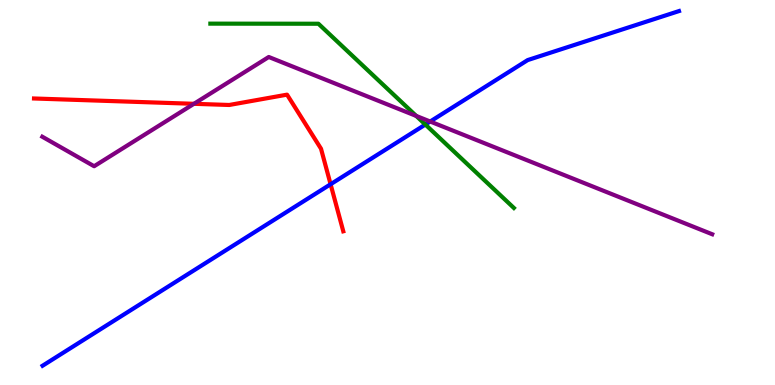[{'lines': ['blue', 'red'], 'intersections': [{'x': 4.27, 'y': 5.21}]}, {'lines': ['green', 'red'], 'intersections': []}, {'lines': ['purple', 'red'], 'intersections': [{'x': 2.5, 'y': 7.3}]}, {'lines': ['blue', 'green'], 'intersections': [{'x': 5.49, 'y': 6.77}]}, {'lines': ['blue', 'purple'], 'intersections': [{'x': 5.55, 'y': 6.84}]}, {'lines': ['green', 'purple'], 'intersections': [{'x': 5.37, 'y': 6.99}]}]